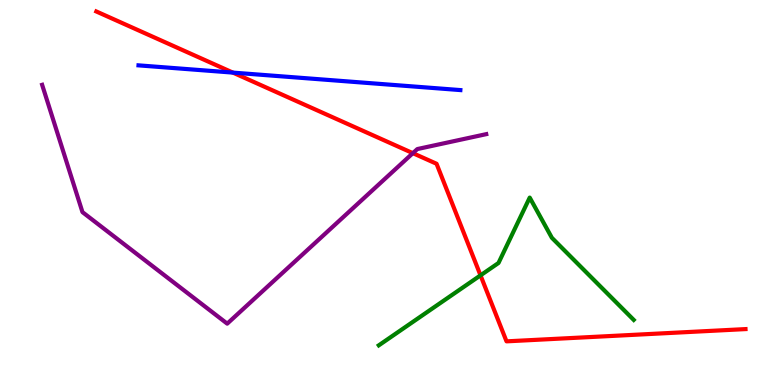[{'lines': ['blue', 'red'], 'intersections': [{'x': 3.01, 'y': 8.11}]}, {'lines': ['green', 'red'], 'intersections': [{'x': 6.2, 'y': 2.85}]}, {'lines': ['purple', 'red'], 'intersections': [{'x': 5.33, 'y': 6.02}]}, {'lines': ['blue', 'green'], 'intersections': []}, {'lines': ['blue', 'purple'], 'intersections': []}, {'lines': ['green', 'purple'], 'intersections': []}]